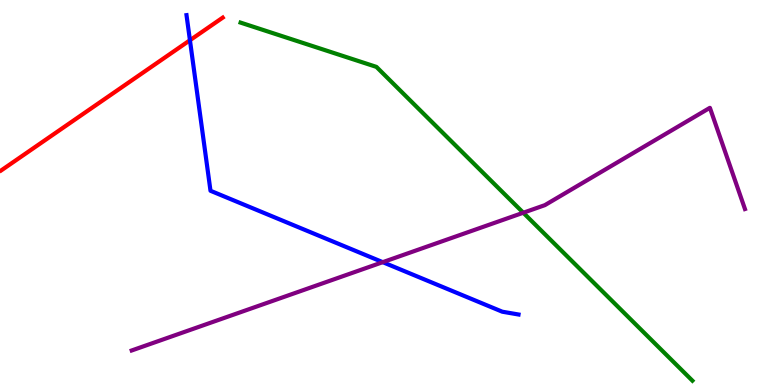[{'lines': ['blue', 'red'], 'intersections': [{'x': 2.45, 'y': 8.95}]}, {'lines': ['green', 'red'], 'intersections': []}, {'lines': ['purple', 'red'], 'intersections': []}, {'lines': ['blue', 'green'], 'intersections': []}, {'lines': ['blue', 'purple'], 'intersections': [{'x': 4.94, 'y': 3.19}]}, {'lines': ['green', 'purple'], 'intersections': [{'x': 6.75, 'y': 4.47}]}]